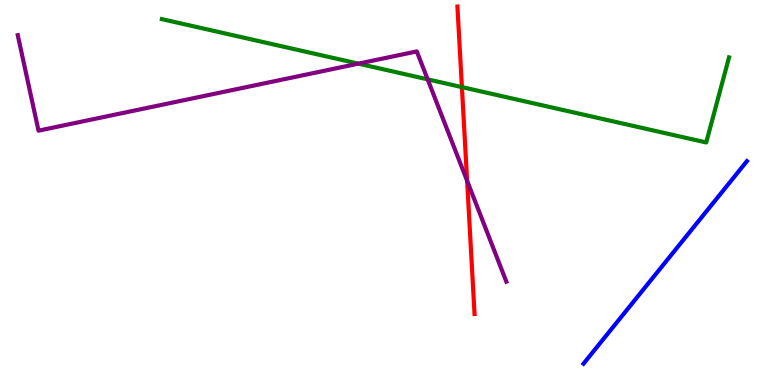[{'lines': ['blue', 'red'], 'intersections': []}, {'lines': ['green', 'red'], 'intersections': [{'x': 5.96, 'y': 7.74}]}, {'lines': ['purple', 'red'], 'intersections': [{'x': 6.03, 'y': 5.3}]}, {'lines': ['blue', 'green'], 'intersections': []}, {'lines': ['blue', 'purple'], 'intersections': []}, {'lines': ['green', 'purple'], 'intersections': [{'x': 4.62, 'y': 8.35}, {'x': 5.52, 'y': 7.94}]}]